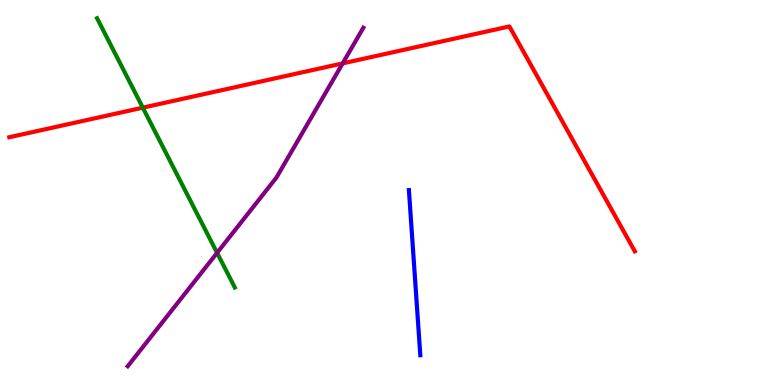[{'lines': ['blue', 'red'], 'intersections': []}, {'lines': ['green', 'red'], 'intersections': [{'x': 1.84, 'y': 7.2}]}, {'lines': ['purple', 'red'], 'intersections': [{'x': 4.42, 'y': 8.35}]}, {'lines': ['blue', 'green'], 'intersections': []}, {'lines': ['blue', 'purple'], 'intersections': []}, {'lines': ['green', 'purple'], 'intersections': [{'x': 2.8, 'y': 3.43}]}]